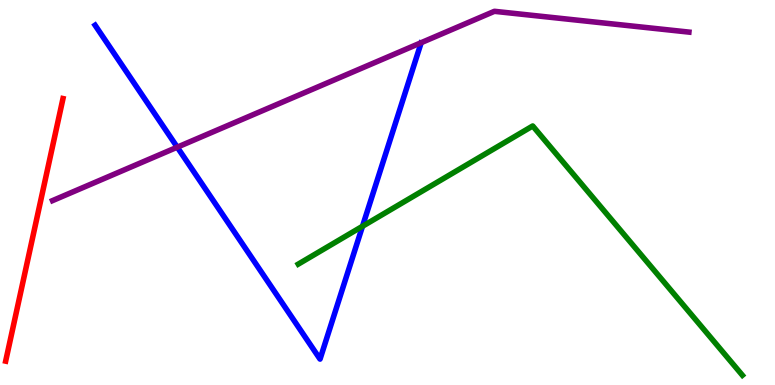[{'lines': ['blue', 'red'], 'intersections': []}, {'lines': ['green', 'red'], 'intersections': []}, {'lines': ['purple', 'red'], 'intersections': []}, {'lines': ['blue', 'green'], 'intersections': [{'x': 4.68, 'y': 4.12}]}, {'lines': ['blue', 'purple'], 'intersections': [{'x': 2.29, 'y': 6.18}]}, {'lines': ['green', 'purple'], 'intersections': []}]